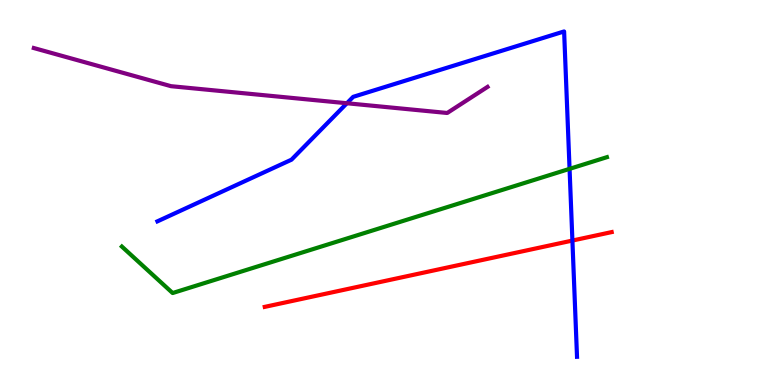[{'lines': ['blue', 'red'], 'intersections': [{'x': 7.39, 'y': 3.75}]}, {'lines': ['green', 'red'], 'intersections': []}, {'lines': ['purple', 'red'], 'intersections': []}, {'lines': ['blue', 'green'], 'intersections': [{'x': 7.35, 'y': 5.61}]}, {'lines': ['blue', 'purple'], 'intersections': [{'x': 4.48, 'y': 7.32}]}, {'lines': ['green', 'purple'], 'intersections': []}]